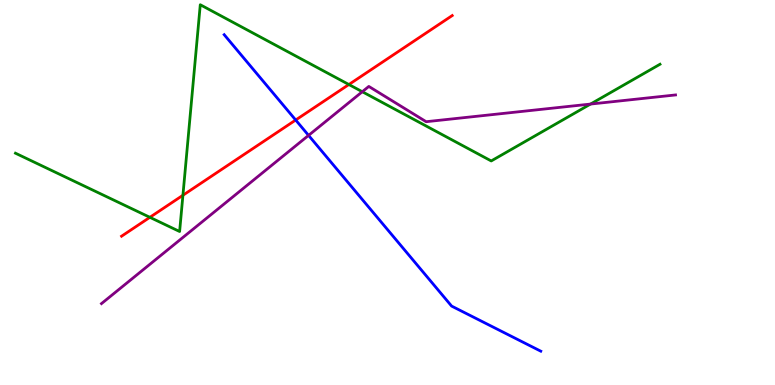[{'lines': ['blue', 'red'], 'intersections': [{'x': 3.82, 'y': 6.88}]}, {'lines': ['green', 'red'], 'intersections': [{'x': 1.93, 'y': 4.36}, {'x': 2.36, 'y': 4.93}, {'x': 4.5, 'y': 7.8}]}, {'lines': ['purple', 'red'], 'intersections': []}, {'lines': ['blue', 'green'], 'intersections': []}, {'lines': ['blue', 'purple'], 'intersections': [{'x': 3.98, 'y': 6.48}]}, {'lines': ['green', 'purple'], 'intersections': [{'x': 4.67, 'y': 7.62}, {'x': 7.62, 'y': 7.3}]}]